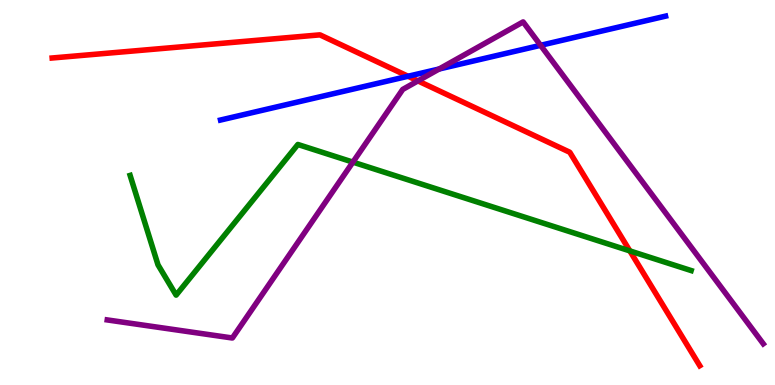[{'lines': ['blue', 'red'], 'intersections': [{'x': 5.27, 'y': 8.02}]}, {'lines': ['green', 'red'], 'intersections': [{'x': 8.13, 'y': 3.48}]}, {'lines': ['purple', 'red'], 'intersections': [{'x': 5.39, 'y': 7.9}]}, {'lines': ['blue', 'green'], 'intersections': []}, {'lines': ['blue', 'purple'], 'intersections': [{'x': 5.67, 'y': 8.21}, {'x': 6.98, 'y': 8.82}]}, {'lines': ['green', 'purple'], 'intersections': [{'x': 4.55, 'y': 5.79}]}]